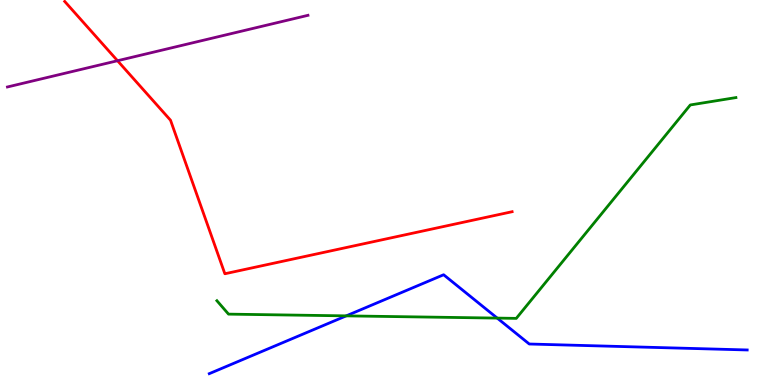[{'lines': ['blue', 'red'], 'intersections': []}, {'lines': ['green', 'red'], 'intersections': []}, {'lines': ['purple', 'red'], 'intersections': [{'x': 1.52, 'y': 8.42}]}, {'lines': ['blue', 'green'], 'intersections': [{'x': 4.47, 'y': 1.8}, {'x': 6.42, 'y': 1.74}]}, {'lines': ['blue', 'purple'], 'intersections': []}, {'lines': ['green', 'purple'], 'intersections': []}]